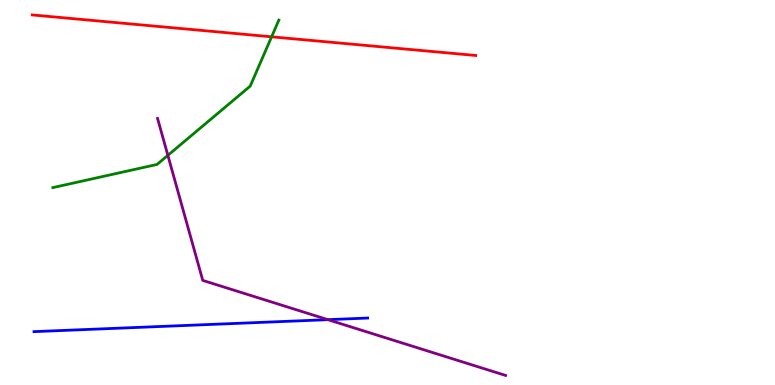[{'lines': ['blue', 'red'], 'intersections': []}, {'lines': ['green', 'red'], 'intersections': [{'x': 3.5, 'y': 9.04}]}, {'lines': ['purple', 'red'], 'intersections': []}, {'lines': ['blue', 'green'], 'intersections': []}, {'lines': ['blue', 'purple'], 'intersections': [{'x': 4.23, 'y': 1.7}]}, {'lines': ['green', 'purple'], 'intersections': [{'x': 2.17, 'y': 5.97}]}]